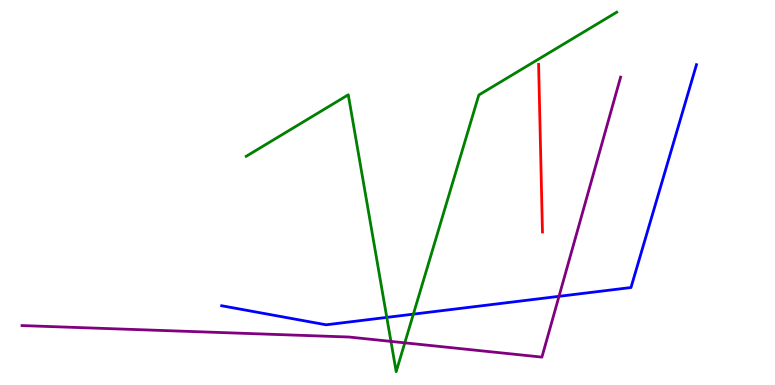[{'lines': ['blue', 'red'], 'intersections': []}, {'lines': ['green', 'red'], 'intersections': []}, {'lines': ['purple', 'red'], 'intersections': []}, {'lines': ['blue', 'green'], 'intersections': [{'x': 4.99, 'y': 1.76}, {'x': 5.33, 'y': 1.84}]}, {'lines': ['blue', 'purple'], 'intersections': [{'x': 7.21, 'y': 2.3}]}, {'lines': ['green', 'purple'], 'intersections': [{'x': 5.04, 'y': 1.13}, {'x': 5.22, 'y': 1.1}]}]